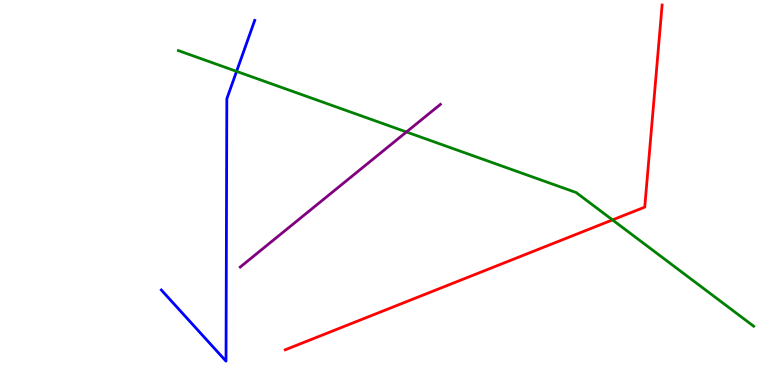[{'lines': ['blue', 'red'], 'intersections': []}, {'lines': ['green', 'red'], 'intersections': [{'x': 7.9, 'y': 4.29}]}, {'lines': ['purple', 'red'], 'intersections': []}, {'lines': ['blue', 'green'], 'intersections': [{'x': 3.05, 'y': 8.15}]}, {'lines': ['blue', 'purple'], 'intersections': []}, {'lines': ['green', 'purple'], 'intersections': [{'x': 5.24, 'y': 6.57}]}]